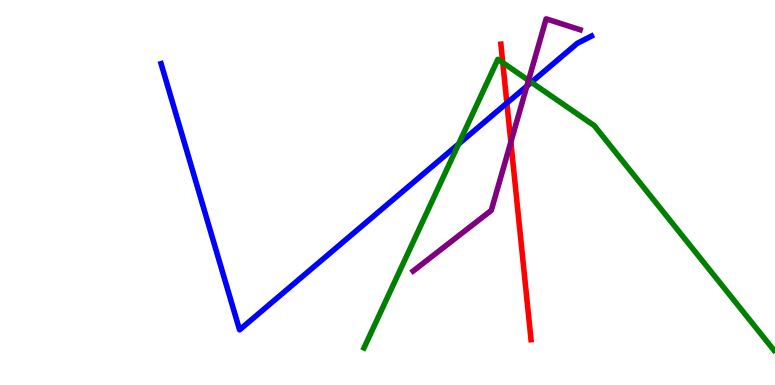[{'lines': ['blue', 'red'], 'intersections': [{'x': 6.54, 'y': 7.32}]}, {'lines': ['green', 'red'], 'intersections': [{'x': 6.49, 'y': 8.37}]}, {'lines': ['purple', 'red'], 'intersections': [{'x': 6.59, 'y': 6.31}]}, {'lines': ['blue', 'green'], 'intersections': [{'x': 5.92, 'y': 6.26}, {'x': 6.86, 'y': 7.86}]}, {'lines': ['blue', 'purple'], 'intersections': [{'x': 6.8, 'y': 7.76}]}, {'lines': ['green', 'purple'], 'intersections': [{'x': 6.82, 'y': 7.91}]}]